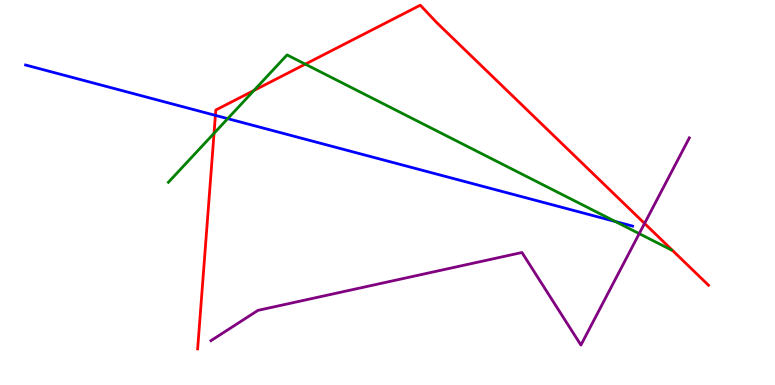[{'lines': ['blue', 'red'], 'intersections': [{'x': 2.78, 'y': 7.0}]}, {'lines': ['green', 'red'], 'intersections': [{'x': 2.76, 'y': 6.54}, {'x': 3.28, 'y': 7.65}, {'x': 3.94, 'y': 8.33}]}, {'lines': ['purple', 'red'], 'intersections': [{'x': 8.32, 'y': 4.2}]}, {'lines': ['blue', 'green'], 'intersections': [{'x': 2.94, 'y': 6.92}, {'x': 7.94, 'y': 4.25}]}, {'lines': ['blue', 'purple'], 'intersections': []}, {'lines': ['green', 'purple'], 'intersections': [{'x': 8.25, 'y': 3.93}]}]